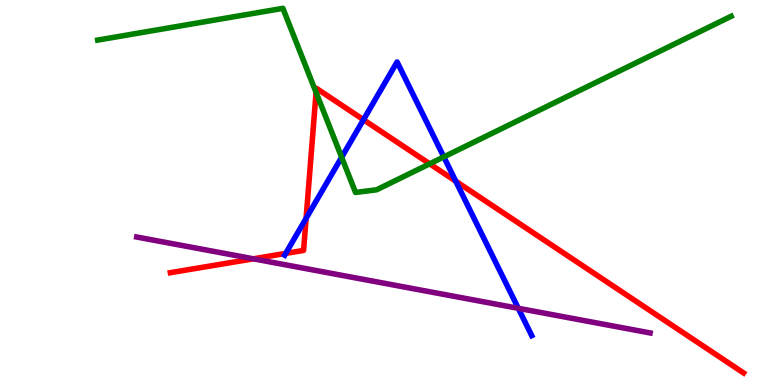[{'lines': ['blue', 'red'], 'intersections': [{'x': 3.69, 'y': 3.42}, {'x': 3.95, 'y': 4.33}, {'x': 4.69, 'y': 6.89}, {'x': 5.88, 'y': 5.29}]}, {'lines': ['green', 'red'], 'intersections': [{'x': 4.08, 'y': 7.6}, {'x': 5.54, 'y': 5.74}]}, {'lines': ['purple', 'red'], 'intersections': [{'x': 3.27, 'y': 3.28}]}, {'lines': ['blue', 'green'], 'intersections': [{'x': 4.41, 'y': 5.92}, {'x': 5.73, 'y': 5.92}]}, {'lines': ['blue', 'purple'], 'intersections': [{'x': 6.69, 'y': 1.99}]}, {'lines': ['green', 'purple'], 'intersections': []}]